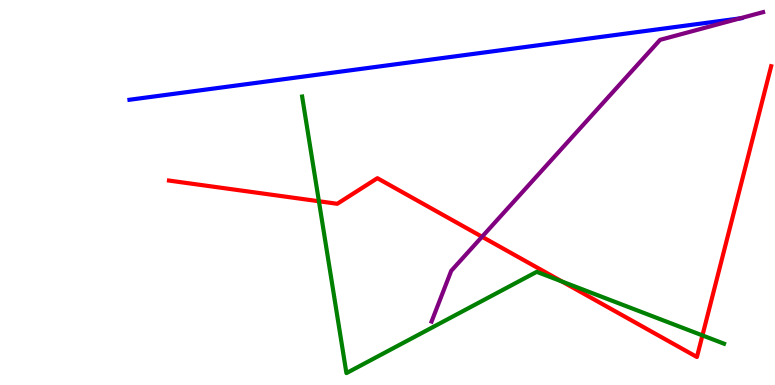[{'lines': ['blue', 'red'], 'intersections': []}, {'lines': ['green', 'red'], 'intersections': [{'x': 4.11, 'y': 4.77}, {'x': 7.25, 'y': 2.69}, {'x': 9.06, 'y': 1.29}]}, {'lines': ['purple', 'red'], 'intersections': [{'x': 6.22, 'y': 3.85}]}, {'lines': ['blue', 'green'], 'intersections': []}, {'lines': ['blue', 'purple'], 'intersections': [{'x': 9.55, 'y': 9.52}]}, {'lines': ['green', 'purple'], 'intersections': []}]